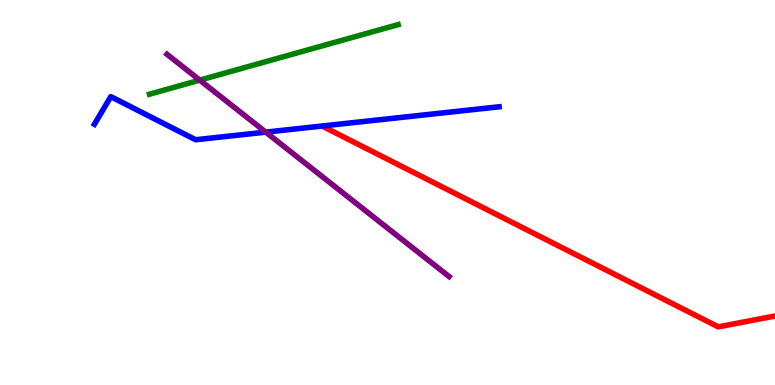[{'lines': ['blue', 'red'], 'intersections': []}, {'lines': ['green', 'red'], 'intersections': []}, {'lines': ['purple', 'red'], 'intersections': []}, {'lines': ['blue', 'green'], 'intersections': []}, {'lines': ['blue', 'purple'], 'intersections': [{'x': 3.43, 'y': 6.57}]}, {'lines': ['green', 'purple'], 'intersections': [{'x': 2.58, 'y': 7.92}]}]